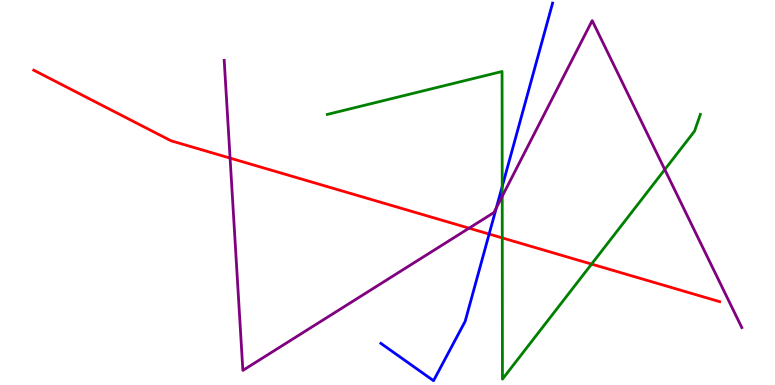[{'lines': ['blue', 'red'], 'intersections': [{'x': 6.31, 'y': 3.92}]}, {'lines': ['green', 'red'], 'intersections': [{'x': 6.48, 'y': 3.82}, {'x': 7.63, 'y': 3.14}]}, {'lines': ['purple', 'red'], 'intersections': [{'x': 2.97, 'y': 5.89}, {'x': 6.05, 'y': 4.07}]}, {'lines': ['blue', 'green'], 'intersections': [{'x': 6.48, 'y': 5.16}]}, {'lines': ['blue', 'purple'], 'intersections': [{'x': 6.4, 'y': 4.6}]}, {'lines': ['green', 'purple'], 'intersections': [{'x': 6.48, 'y': 4.9}, {'x': 8.58, 'y': 5.6}]}]